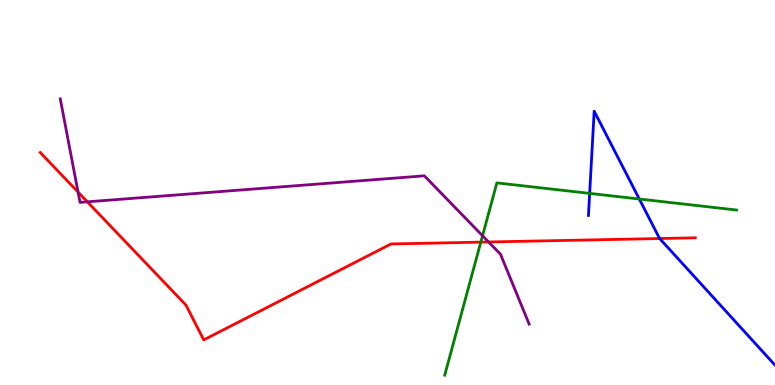[{'lines': ['blue', 'red'], 'intersections': [{'x': 8.51, 'y': 3.8}]}, {'lines': ['green', 'red'], 'intersections': [{'x': 6.2, 'y': 3.71}]}, {'lines': ['purple', 'red'], 'intersections': [{'x': 1.01, 'y': 5.01}, {'x': 1.13, 'y': 4.76}, {'x': 6.3, 'y': 3.71}]}, {'lines': ['blue', 'green'], 'intersections': [{'x': 7.61, 'y': 4.98}, {'x': 8.25, 'y': 4.83}]}, {'lines': ['blue', 'purple'], 'intersections': []}, {'lines': ['green', 'purple'], 'intersections': [{'x': 6.23, 'y': 3.88}]}]